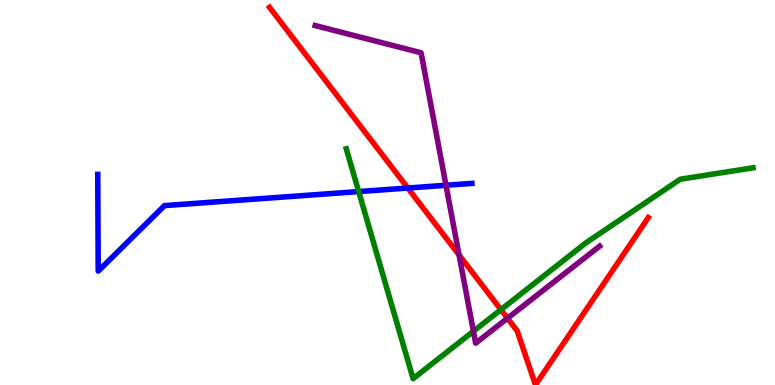[{'lines': ['blue', 'red'], 'intersections': [{'x': 5.26, 'y': 5.12}]}, {'lines': ['green', 'red'], 'intersections': [{'x': 6.46, 'y': 1.96}]}, {'lines': ['purple', 'red'], 'intersections': [{'x': 5.92, 'y': 3.38}, {'x': 6.55, 'y': 1.73}]}, {'lines': ['blue', 'green'], 'intersections': [{'x': 4.63, 'y': 5.02}]}, {'lines': ['blue', 'purple'], 'intersections': [{'x': 5.75, 'y': 5.19}]}, {'lines': ['green', 'purple'], 'intersections': [{'x': 6.11, 'y': 1.4}]}]